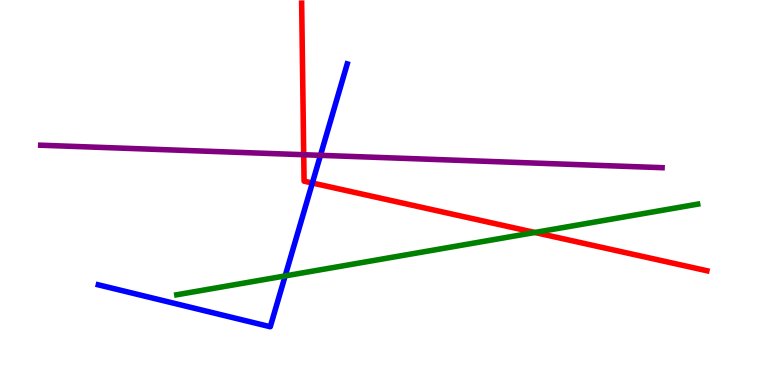[{'lines': ['blue', 'red'], 'intersections': [{'x': 4.03, 'y': 5.25}]}, {'lines': ['green', 'red'], 'intersections': [{'x': 6.9, 'y': 3.96}]}, {'lines': ['purple', 'red'], 'intersections': [{'x': 3.92, 'y': 5.98}]}, {'lines': ['blue', 'green'], 'intersections': [{'x': 3.68, 'y': 2.83}]}, {'lines': ['blue', 'purple'], 'intersections': [{'x': 4.13, 'y': 5.97}]}, {'lines': ['green', 'purple'], 'intersections': []}]